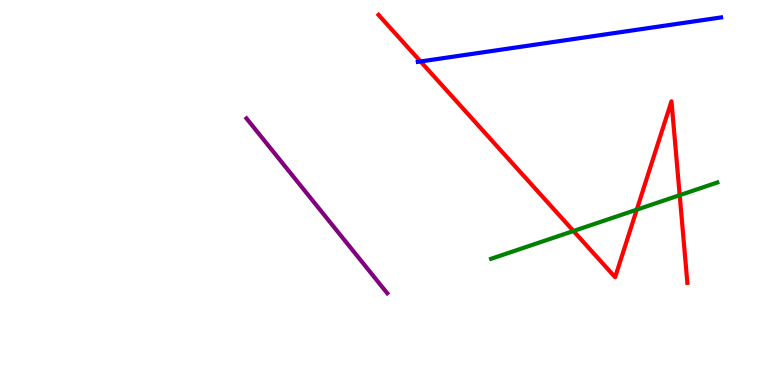[{'lines': ['blue', 'red'], 'intersections': [{'x': 5.43, 'y': 8.4}]}, {'lines': ['green', 'red'], 'intersections': [{'x': 7.4, 'y': 4.0}, {'x': 8.22, 'y': 4.55}, {'x': 8.77, 'y': 4.93}]}, {'lines': ['purple', 'red'], 'intersections': []}, {'lines': ['blue', 'green'], 'intersections': []}, {'lines': ['blue', 'purple'], 'intersections': []}, {'lines': ['green', 'purple'], 'intersections': []}]